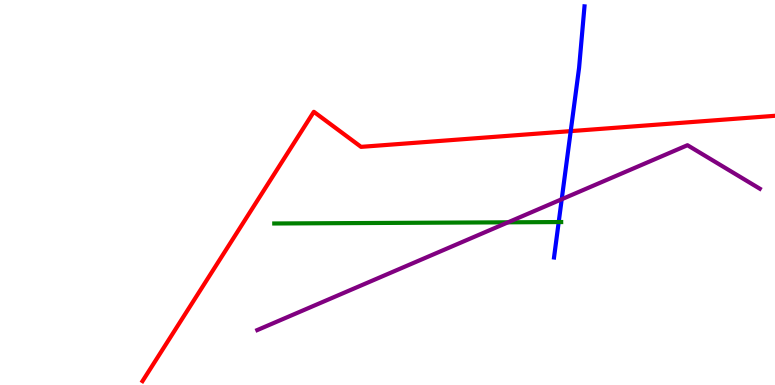[{'lines': ['blue', 'red'], 'intersections': [{'x': 7.36, 'y': 6.59}]}, {'lines': ['green', 'red'], 'intersections': []}, {'lines': ['purple', 'red'], 'intersections': []}, {'lines': ['blue', 'green'], 'intersections': [{'x': 7.21, 'y': 4.23}]}, {'lines': ['blue', 'purple'], 'intersections': [{'x': 7.25, 'y': 4.82}]}, {'lines': ['green', 'purple'], 'intersections': [{'x': 6.56, 'y': 4.23}]}]